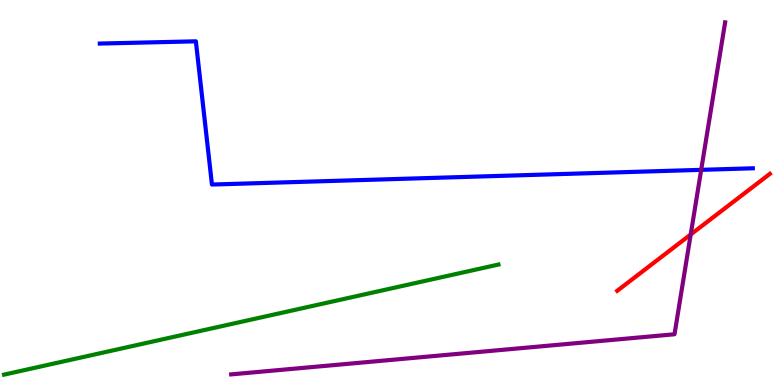[{'lines': ['blue', 'red'], 'intersections': []}, {'lines': ['green', 'red'], 'intersections': []}, {'lines': ['purple', 'red'], 'intersections': [{'x': 8.91, 'y': 3.91}]}, {'lines': ['blue', 'green'], 'intersections': []}, {'lines': ['blue', 'purple'], 'intersections': [{'x': 9.05, 'y': 5.59}]}, {'lines': ['green', 'purple'], 'intersections': []}]